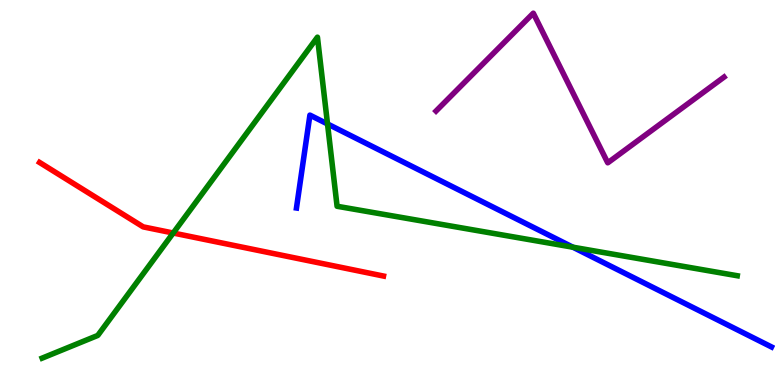[{'lines': ['blue', 'red'], 'intersections': []}, {'lines': ['green', 'red'], 'intersections': [{'x': 2.23, 'y': 3.95}]}, {'lines': ['purple', 'red'], 'intersections': []}, {'lines': ['blue', 'green'], 'intersections': [{'x': 4.23, 'y': 6.78}, {'x': 7.39, 'y': 3.58}]}, {'lines': ['blue', 'purple'], 'intersections': []}, {'lines': ['green', 'purple'], 'intersections': []}]